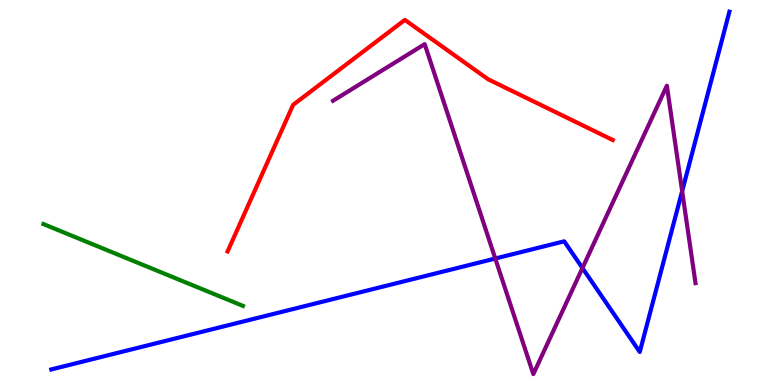[{'lines': ['blue', 'red'], 'intersections': []}, {'lines': ['green', 'red'], 'intersections': []}, {'lines': ['purple', 'red'], 'intersections': []}, {'lines': ['blue', 'green'], 'intersections': []}, {'lines': ['blue', 'purple'], 'intersections': [{'x': 6.39, 'y': 3.28}, {'x': 7.52, 'y': 3.04}, {'x': 8.8, 'y': 5.04}]}, {'lines': ['green', 'purple'], 'intersections': []}]